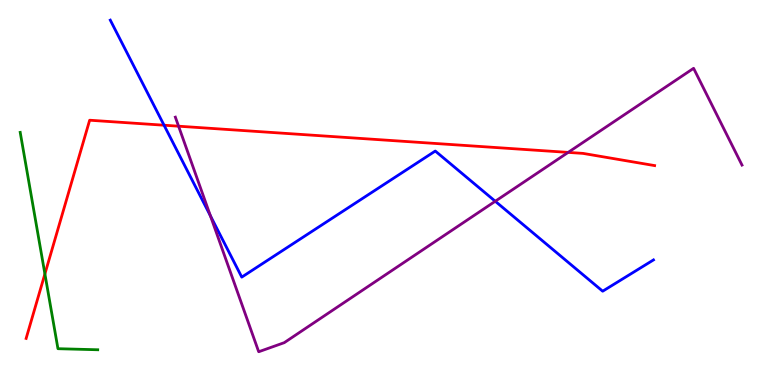[{'lines': ['blue', 'red'], 'intersections': [{'x': 2.12, 'y': 6.75}]}, {'lines': ['green', 'red'], 'intersections': [{'x': 0.579, 'y': 2.88}]}, {'lines': ['purple', 'red'], 'intersections': [{'x': 2.3, 'y': 6.72}, {'x': 7.33, 'y': 6.04}]}, {'lines': ['blue', 'green'], 'intersections': []}, {'lines': ['blue', 'purple'], 'intersections': [{'x': 2.72, 'y': 4.39}, {'x': 6.39, 'y': 4.77}]}, {'lines': ['green', 'purple'], 'intersections': []}]